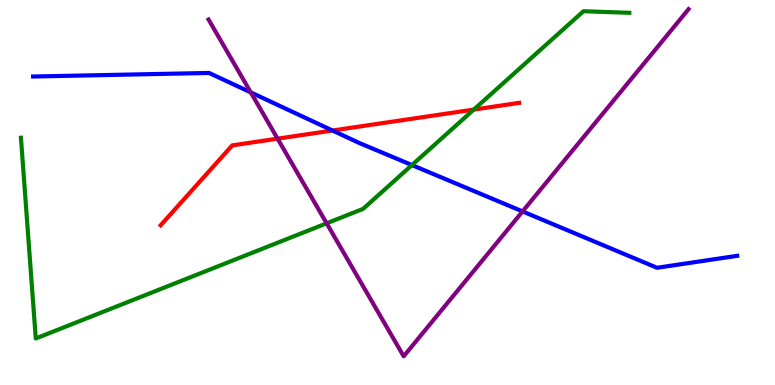[{'lines': ['blue', 'red'], 'intersections': [{'x': 4.29, 'y': 6.61}]}, {'lines': ['green', 'red'], 'intersections': [{'x': 6.11, 'y': 7.15}]}, {'lines': ['purple', 'red'], 'intersections': [{'x': 3.58, 'y': 6.4}]}, {'lines': ['blue', 'green'], 'intersections': [{'x': 5.32, 'y': 5.71}]}, {'lines': ['blue', 'purple'], 'intersections': [{'x': 3.24, 'y': 7.6}, {'x': 6.74, 'y': 4.51}]}, {'lines': ['green', 'purple'], 'intersections': [{'x': 4.21, 'y': 4.2}]}]